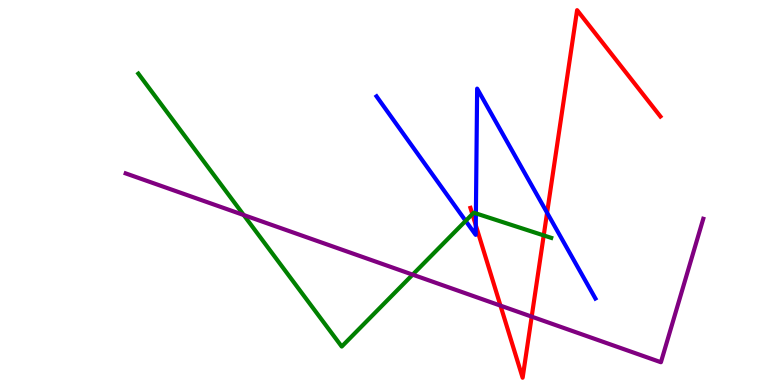[{'lines': ['blue', 'red'], 'intersections': [{'x': 6.14, 'y': 4.15}, {'x': 7.06, 'y': 4.47}]}, {'lines': ['green', 'red'], 'intersections': [{'x': 6.09, 'y': 4.44}, {'x': 7.02, 'y': 3.89}]}, {'lines': ['purple', 'red'], 'intersections': [{'x': 6.46, 'y': 2.06}, {'x': 6.86, 'y': 1.78}]}, {'lines': ['blue', 'green'], 'intersections': [{'x': 6.01, 'y': 4.26}, {'x': 6.14, 'y': 4.46}]}, {'lines': ['blue', 'purple'], 'intersections': []}, {'lines': ['green', 'purple'], 'intersections': [{'x': 3.14, 'y': 4.41}, {'x': 5.32, 'y': 2.87}]}]